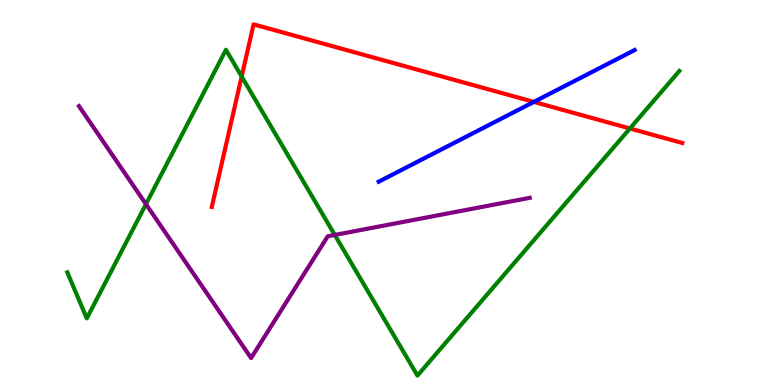[{'lines': ['blue', 'red'], 'intersections': [{'x': 6.89, 'y': 7.35}]}, {'lines': ['green', 'red'], 'intersections': [{'x': 3.12, 'y': 8.01}, {'x': 8.13, 'y': 6.66}]}, {'lines': ['purple', 'red'], 'intersections': []}, {'lines': ['blue', 'green'], 'intersections': []}, {'lines': ['blue', 'purple'], 'intersections': []}, {'lines': ['green', 'purple'], 'intersections': [{'x': 1.88, 'y': 4.7}, {'x': 4.32, 'y': 3.9}]}]